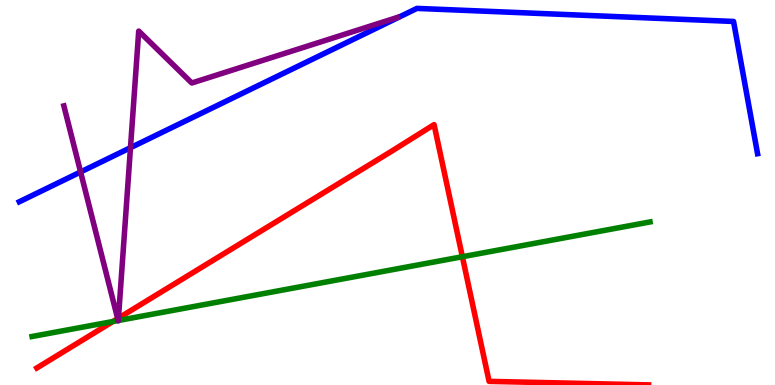[{'lines': ['blue', 'red'], 'intersections': []}, {'lines': ['green', 'red'], 'intersections': [{'x': 1.46, 'y': 1.65}, {'x': 5.97, 'y': 3.33}]}, {'lines': ['purple', 'red'], 'intersections': [{'x': 1.52, 'y': 1.72}, {'x': 1.53, 'y': 1.74}]}, {'lines': ['blue', 'green'], 'intersections': []}, {'lines': ['blue', 'purple'], 'intersections': [{'x': 1.04, 'y': 5.53}, {'x': 1.68, 'y': 6.16}]}, {'lines': ['green', 'purple'], 'intersections': [{'x': 1.52, 'y': 1.67}, {'x': 1.53, 'y': 1.67}]}]